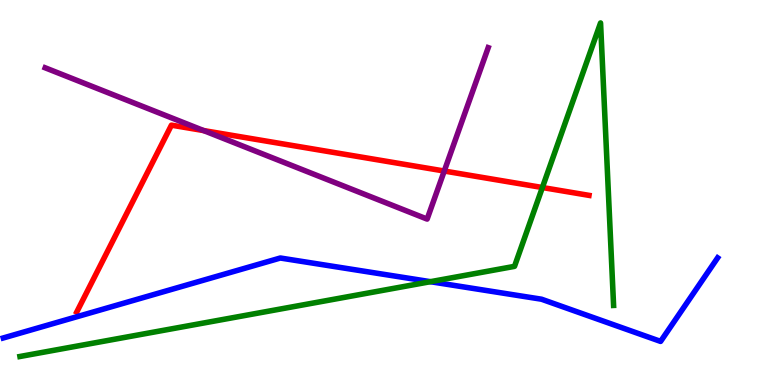[{'lines': ['blue', 'red'], 'intersections': []}, {'lines': ['green', 'red'], 'intersections': [{'x': 7.0, 'y': 5.13}]}, {'lines': ['purple', 'red'], 'intersections': [{'x': 2.63, 'y': 6.61}, {'x': 5.73, 'y': 5.56}]}, {'lines': ['blue', 'green'], 'intersections': [{'x': 5.55, 'y': 2.68}]}, {'lines': ['blue', 'purple'], 'intersections': []}, {'lines': ['green', 'purple'], 'intersections': []}]